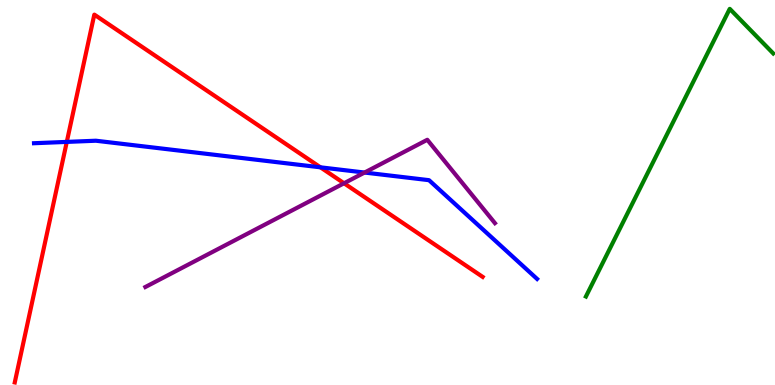[{'lines': ['blue', 'red'], 'intersections': [{'x': 0.862, 'y': 6.31}, {'x': 4.13, 'y': 5.65}]}, {'lines': ['green', 'red'], 'intersections': []}, {'lines': ['purple', 'red'], 'intersections': [{'x': 4.44, 'y': 5.24}]}, {'lines': ['blue', 'green'], 'intersections': []}, {'lines': ['blue', 'purple'], 'intersections': [{'x': 4.7, 'y': 5.52}]}, {'lines': ['green', 'purple'], 'intersections': []}]